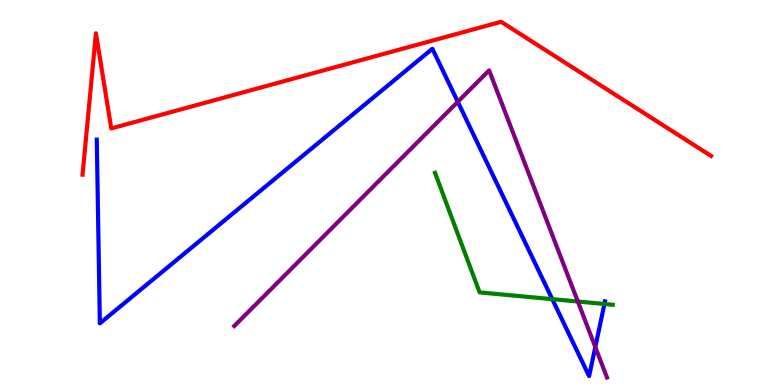[{'lines': ['blue', 'red'], 'intersections': []}, {'lines': ['green', 'red'], 'intersections': []}, {'lines': ['purple', 'red'], 'intersections': []}, {'lines': ['blue', 'green'], 'intersections': [{'x': 7.13, 'y': 2.23}, {'x': 7.8, 'y': 2.1}]}, {'lines': ['blue', 'purple'], 'intersections': [{'x': 5.91, 'y': 7.36}, {'x': 7.68, 'y': 0.986}]}, {'lines': ['green', 'purple'], 'intersections': [{'x': 7.46, 'y': 2.17}]}]